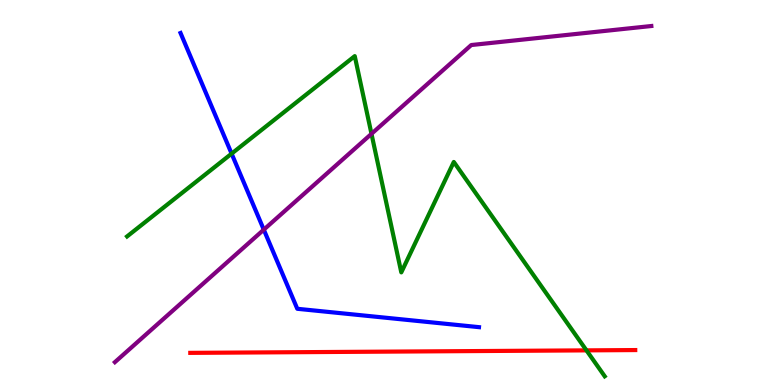[{'lines': ['blue', 'red'], 'intersections': []}, {'lines': ['green', 'red'], 'intersections': [{'x': 7.57, 'y': 0.899}]}, {'lines': ['purple', 'red'], 'intersections': []}, {'lines': ['blue', 'green'], 'intersections': [{'x': 2.99, 'y': 6.01}]}, {'lines': ['blue', 'purple'], 'intersections': [{'x': 3.4, 'y': 4.03}]}, {'lines': ['green', 'purple'], 'intersections': [{'x': 4.79, 'y': 6.52}]}]